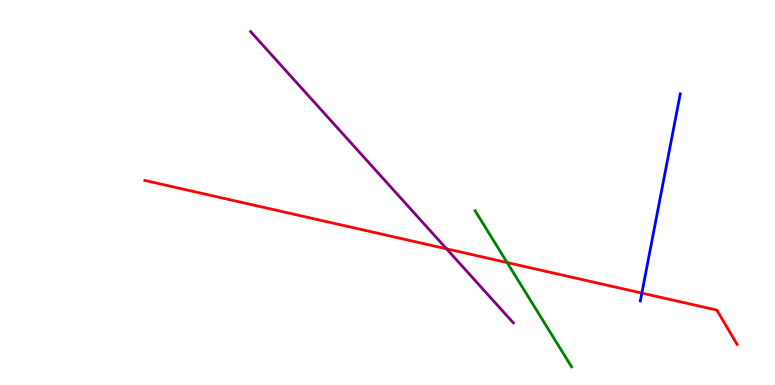[{'lines': ['blue', 'red'], 'intersections': [{'x': 8.28, 'y': 2.39}]}, {'lines': ['green', 'red'], 'intersections': [{'x': 6.54, 'y': 3.18}]}, {'lines': ['purple', 'red'], 'intersections': [{'x': 5.76, 'y': 3.54}]}, {'lines': ['blue', 'green'], 'intersections': []}, {'lines': ['blue', 'purple'], 'intersections': []}, {'lines': ['green', 'purple'], 'intersections': []}]